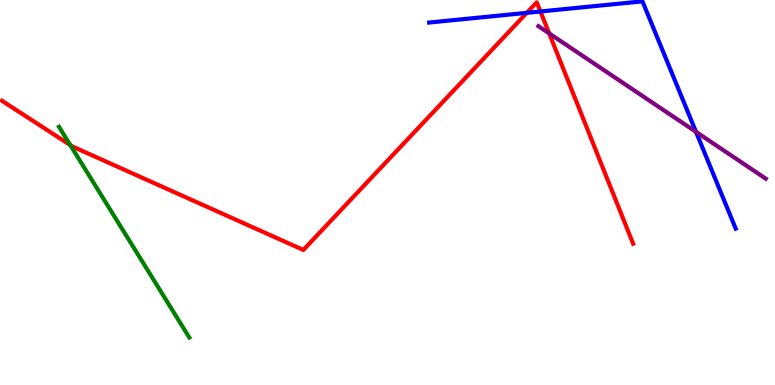[{'lines': ['blue', 'red'], 'intersections': [{'x': 6.8, 'y': 9.67}, {'x': 6.97, 'y': 9.7}]}, {'lines': ['green', 'red'], 'intersections': [{'x': 0.907, 'y': 6.23}]}, {'lines': ['purple', 'red'], 'intersections': [{'x': 7.09, 'y': 9.13}]}, {'lines': ['blue', 'green'], 'intersections': []}, {'lines': ['blue', 'purple'], 'intersections': [{'x': 8.98, 'y': 6.57}]}, {'lines': ['green', 'purple'], 'intersections': []}]